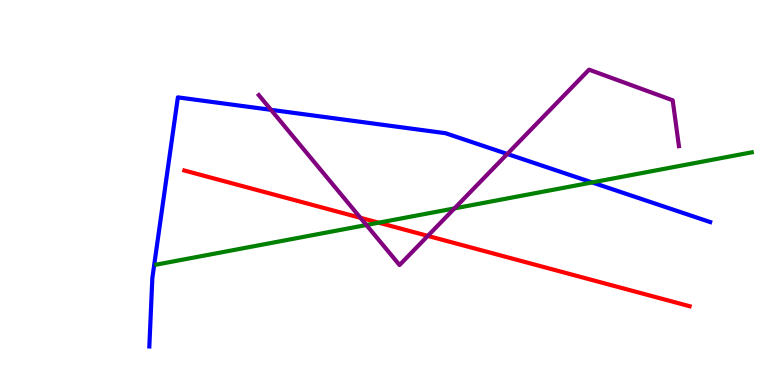[{'lines': ['blue', 'red'], 'intersections': []}, {'lines': ['green', 'red'], 'intersections': [{'x': 4.89, 'y': 4.22}]}, {'lines': ['purple', 'red'], 'intersections': [{'x': 4.65, 'y': 4.34}, {'x': 5.52, 'y': 3.87}]}, {'lines': ['blue', 'green'], 'intersections': [{'x': 7.64, 'y': 5.26}]}, {'lines': ['blue', 'purple'], 'intersections': [{'x': 3.5, 'y': 7.15}, {'x': 6.55, 'y': 6.0}]}, {'lines': ['green', 'purple'], 'intersections': [{'x': 4.73, 'y': 4.16}, {'x': 5.86, 'y': 4.59}]}]